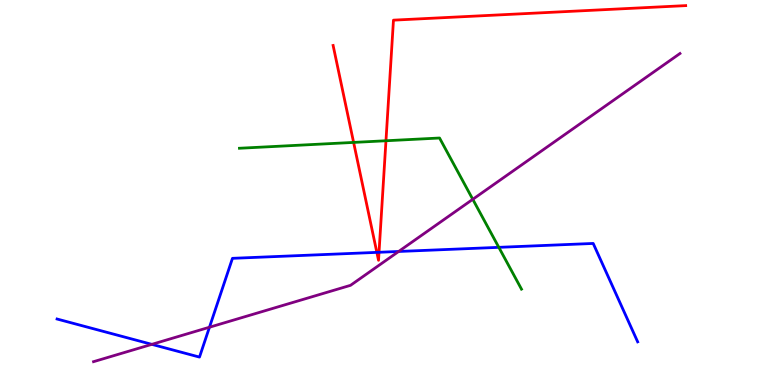[{'lines': ['blue', 'red'], 'intersections': [{'x': 4.86, 'y': 3.44}, {'x': 4.89, 'y': 3.45}]}, {'lines': ['green', 'red'], 'intersections': [{'x': 4.56, 'y': 6.3}, {'x': 4.98, 'y': 6.34}]}, {'lines': ['purple', 'red'], 'intersections': []}, {'lines': ['blue', 'green'], 'intersections': [{'x': 6.44, 'y': 3.58}]}, {'lines': ['blue', 'purple'], 'intersections': [{'x': 1.96, 'y': 1.06}, {'x': 2.7, 'y': 1.5}, {'x': 5.14, 'y': 3.47}]}, {'lines': ['green', 'purple'], 'intersections': [{'x': 6.1, 'y': 4.82}]}]